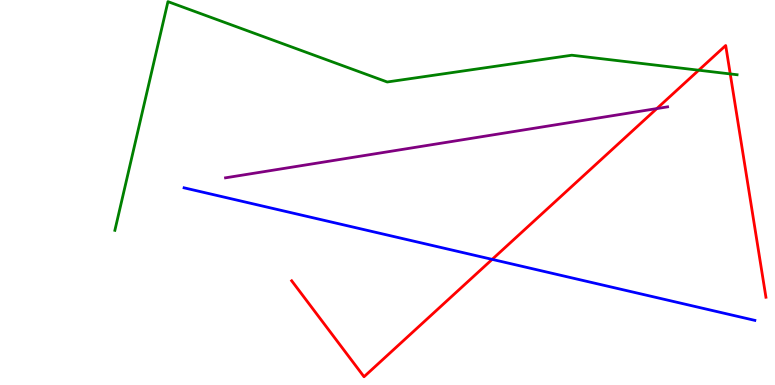[{'lines': ['blue', 'red'], 'intersections': [{'x': 6.35, 'y': 3.26}]}, {'lines': ['green', 'red'], 'intersections': [{'x': 9.02, 'y': 8.18}, {'x': 9.42, 'y': 8.08}]}, {'lines': ['purple', 'red'], 'intersections': [{'x': 8.48, 'y': 7.18}]}, {'lines': ['blue', 'green'], 'intersections': []}, {'lines': ['blue', 'purple'], 'intersections': []}, {'lines': ['green', 'purple'], 'intersections': []}]